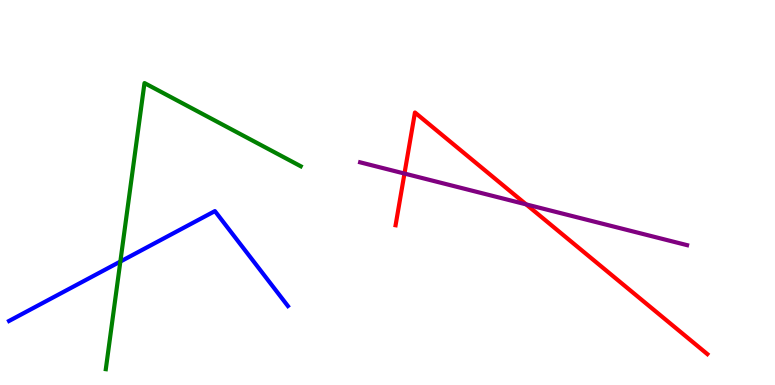[{'lines': ['blue', 'red'], 'intersections': []}, {'lines': ['green', 'red'], 'intersections': []}, {'lines': ['purple', 'red'], 'intersections': [{'x': 5.22, 'y': 5.49}, {'x': 6.79, 'y': 4.69}]}, {'lines': ['blue', 'green'], 'intersections': [{'x': 1.55, 'y': 3.21}]}, {'lines': ['blue', 'purple'], 'intersections': []}, {'lines': ['green', 'purple'], 'intersections': []}]